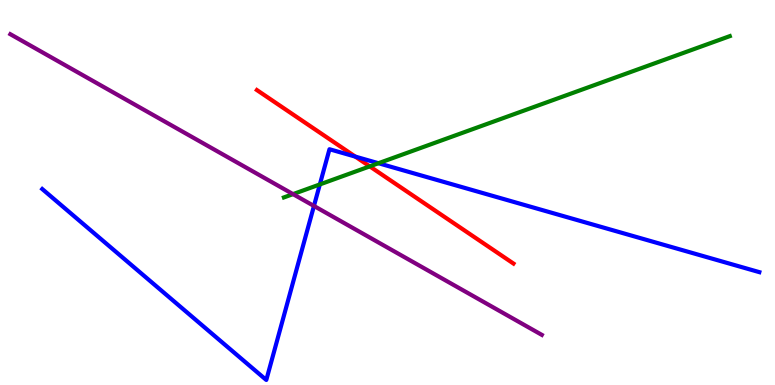[{'lines': ['blue', 'red'], 'intersections': [{'x': 4.58, 'y': 5.93}]}, {'lines': ['green', 'red'], 'intersections': [{'x': 4.77, 'y': 5.68}]}, {'lines': ['purple', 'red'], 'intersections': []}, {'lines': ['blue', 'green'], 'intersections': [{'x': 4.13, 'y': 5.21}, {'x': 4.88, 'y': 5.76}]}, {'lines': ['blue', 'purple'], 'intersections': [{'x': 4.05, 'y': 4.65}]}, {'lines': ['green', 'purple'], 'intersections': [{'x': 3.78, 'y': 4.96}]}]